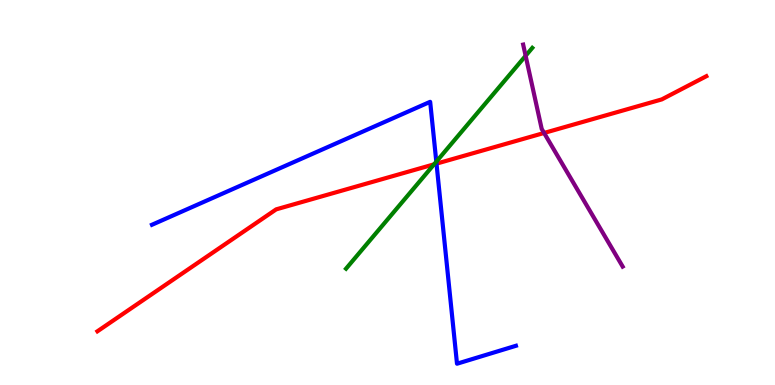[{'lines': ['blue', 'red'], 'intersections': [{'x': 5.63, 'y': 5.75}]}, {'lines': ['green', 'red'], 'intersections': [{'x': 5.6, 'y': 5.73}]}, {'lines': ['purple', 'red'], 'intersections': [{'x': 7.02, 'y': 6.55}]}, {'lines': ['blue', 'green'], 'intersections': [{'x': 5.63, 'y': 5.8}]}, {'lines': ['blue', 'purple'], 'intersections': []}, {'lines': ['green', 'purple'], 'intersections': [{'x': 6.78, 'y': 8.55}]}]